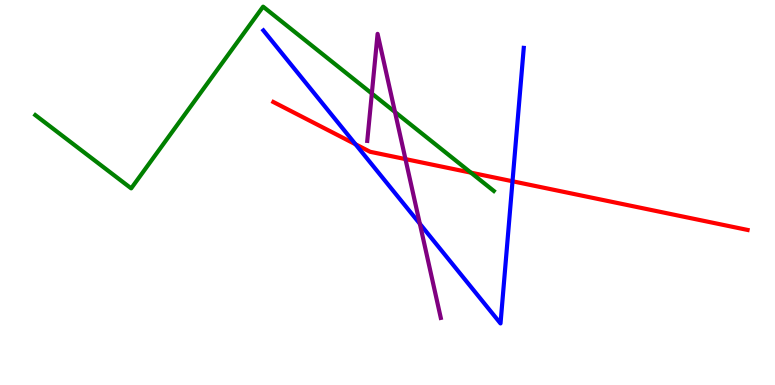[{'lines': ['blue', 'red'], 'intersections': [{'x': 4.59, 'y': 6.25}, {'x': 6.61, 'y': 5.29}]}, {'lines': ['green', 'red'], 'intersections': [{'x': 6.08, 'y': 5.52}]}, {'lines': ['purple', 'red'], 'intersections': [{'x': 5.23, 'y': 5.87}]}, {'lines': ['blue', 'green'], 'intersections': []}, {'lines': ['blue', 'purple'], 'intersections': [{'x': 5.42, 'y': 4.19}]}, {'lines': ['green', 'purple'], 'intersections': [{'x': 4.8, 'y': 7.57}, {'x': 5.1, 'y': 7.09}]}]